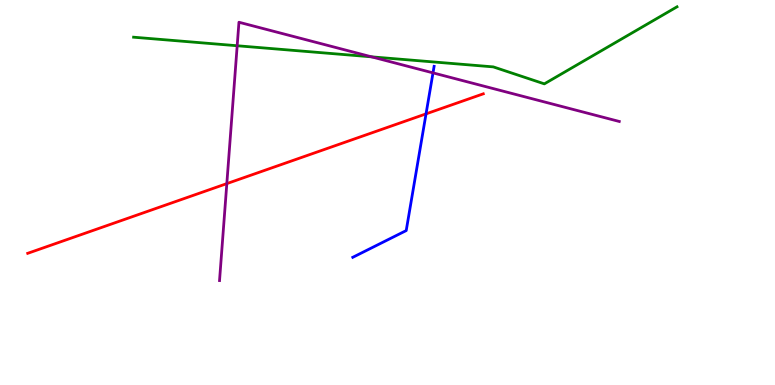[{'lines': ['blue', 'red'], 'intersections': [{'x': 5.5, 'y': 7.04}]}, {'lines': ['green', 'red'], 'intersections': []}, {'lines': ['purple', 'red'], 'intersections': [{'x': 2.93, 'y': 5.23}]}, {'lines': ['blue', 'green'], 'intersections': []}, {'lines': ['blue', 'purple'], 'intersections': [{'x': 5.59, 'y': 8.11}]}, {'lines': ['green', 'purple'], 'intersections': [{'x': 3.06, 'y': 8.81}, {'x': 4.79, 'y': 8.52}]}]